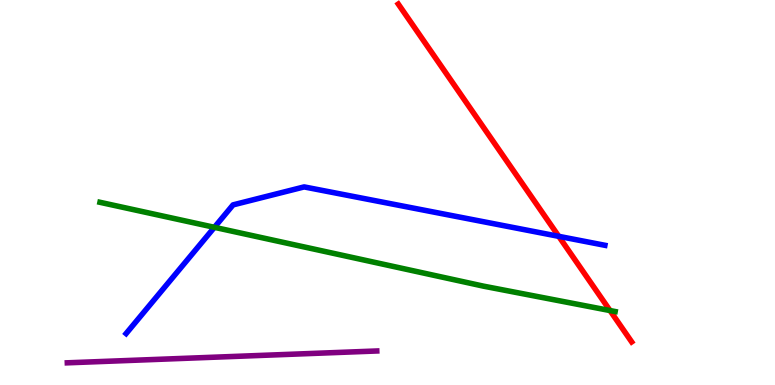[{'lines': ['blue', 'red'], 'intersections': [{'x': 7.21, 'y': 3.86}]}, {'lines': ['green', 'red'], 'intersections': [{'x': 7.87, 'y': 1.93}]}, {'lines': ['purple', 'red'], 'intersections': []}, {'lines': ['blue', 'green'], 'intersections': [{'x': 2.77, 'y': 4.1}]}, {'lines': ['blue', 'purple'], 'intersections': []}, {'lines': ['green', 'purple'], 'intersections': []}]